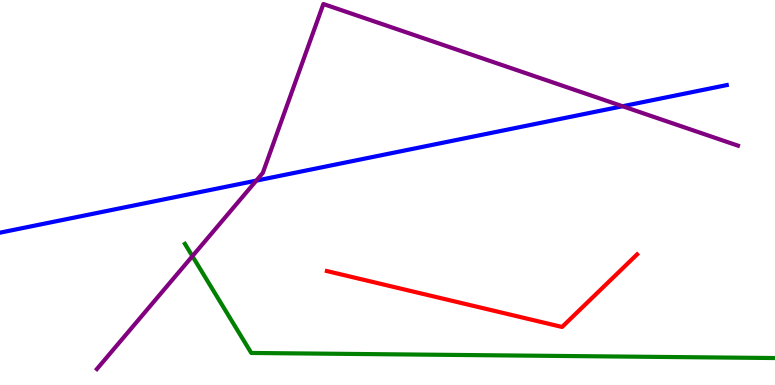[{'lines': ['blue', 'red'], 'intersections': []}, {'lines': ['green', 'red'], 'intersections': []}, {'lines': ['purple', 'red'], 'intersections': []}, {'lines': ['blue', 'green'], 'intersections': []}, {'lines': ['blue', 'purple'], 'intersections': [{'x': 3.31, 'y': 5.31}, {'x': 8.03, 'y': 7.24}]}, {'lines': ['green', 'purple'], 'intersections': [{'x': 2.48, 'y': 3.35}]}]